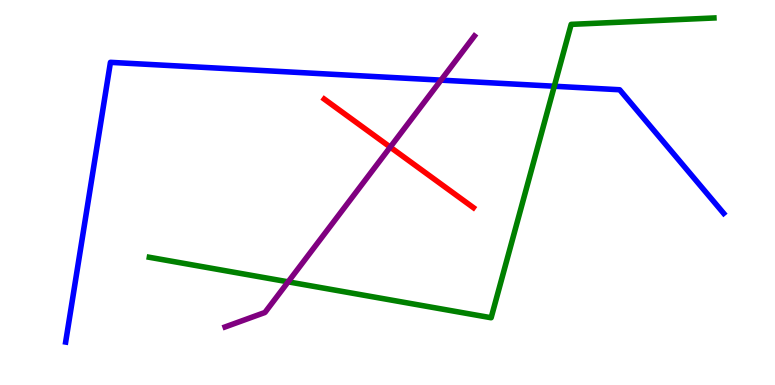[{'lines': ['blue', 'red'], 'intersections': []}, {'lines': ['green', 'red'], 'intersections': []}, {'lines': ['purple', 'red'], 'intersections': [{'x': 5.04, 'y': 6.18}]}, {'lines': ['blue', 'green'], 'intersections': [{'x': 7.15, 'y': 7.76}]}, {'lines': ['blue', 'purple'], 'intersections': [{'x': 5.69, 'y': 7.92}]}, {'lines': ['green', 'purple'], 'intersections': [{'x': 3.72, 'y': 2.68}]}]